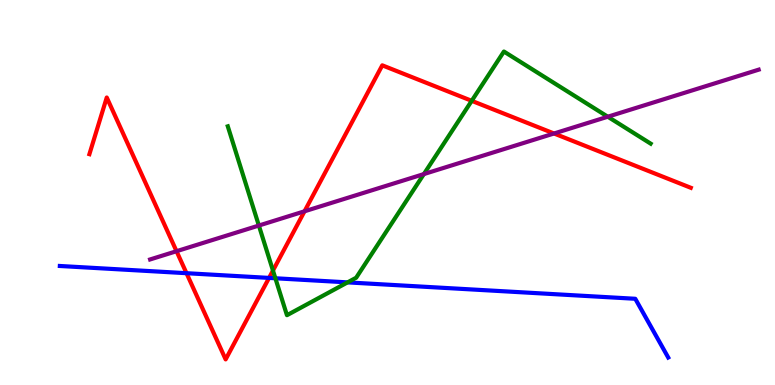[{'lines': ['blue', 'red'], 'intersections': [{'x': 2.41, 'y': 2.9}, {'x': 3.47, 'y': 2.78}]}, {'lines': ['green', 'red'], 'intersections': [{'x': 3.52, 'y': 2.97}, {'x': 6.09, 'y': 7.38}]}, {'lines': ['purple', 'red'], 'intersections': [{'x': 2.28, 'y': 3.48}, {'x': 3.93, 'y': 4.51}, {'x': 7.15, 'y': 6.53}]}, {'lines': ['blue', 'green'], 'intersections': [{'x': 3.55, 'y': 2.77}, {'x': 4.48, 'y': 2.67}]}, {'lines': ['blue', 'purple'], 'intersections': []}, {'lines': ['green', 'purple'], 'intersections': [{'x': 3.34, 'y': 4.14}, {'x': 5.47, 'y': 5.48}, {'x': 7.84, 'y': 6.97}]}]